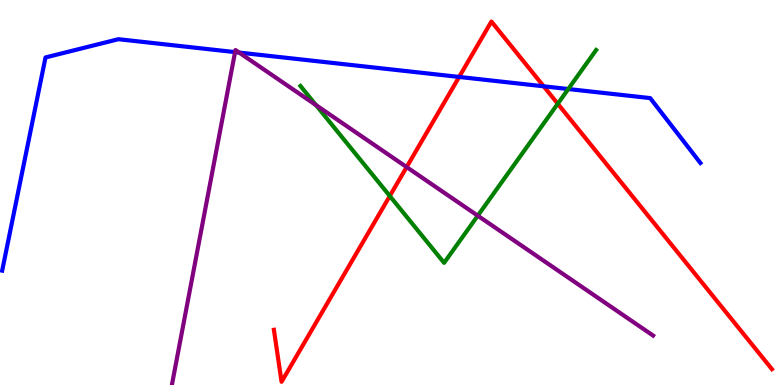[{'lines': ['blue', 'red'], 'intersections': [{'x': 5.92, 'y': 8.0}, {'x': 7.02, 'y': 7.76}]}, {'lines': ['green', 'red'], 'intersections': [{'x': 5.03, 'y': 4.91}, {'x': 7.2, 'y': 7.31}]}, {'lines': ['purple', 'red'], 'intersections': [{'x': 5.25, 'y': 5.66}]}, {'lines': ['blue', 'green'], 'intersections': [{'x': 7.33, 'y': 7.69}]}, {'lines': ['blue', 'purple'], 'intersections': [{'x': 3.03, 'y': 8.65}, {'x': 3.09, 'y': 8.63}]}, {'lines': ['green', 'purple'], 'intersections': [{'x': 4.08, 'y': 7.27}, {'x': 6.16, 'y': 4.4}]}]